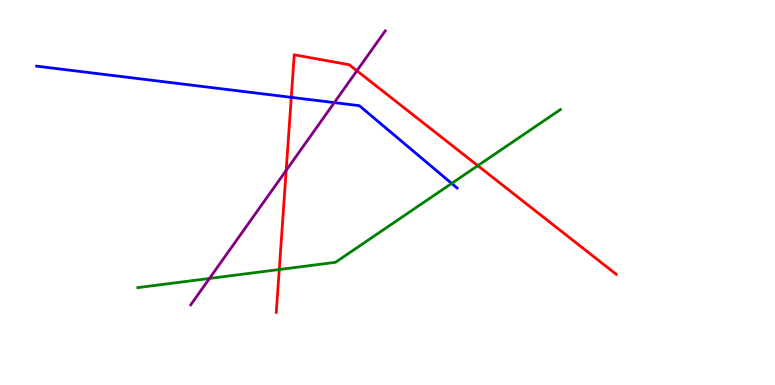[{'lines': ['blue', 'red'], 'intersections': [{'x': 3.76, 'y': 7.47}]}, {'lines': ['green', 'red'], 'intersections': [{'x': 3.6, 'y': 3.0}, {'x': 6.17, 'y': 5.7}]}, {'lines': ['purple', 'red'], 'intersections': [{'x': 3.69, 'y': 5.57}, {'x': 4.61, 'y': 8.16}]}, {'lines': ['blue', 'green'], 'intersections': [{'x': 5.83, 'y': 5.24}]}, {'lines': ['blue', 'purple'], 'intersections': [{'x': 4.31, 'y': 7.33}]}, {'lines': ['green', 'purple'], 'intersections': [{'x': 2.7, 'y': 2.77}]}]